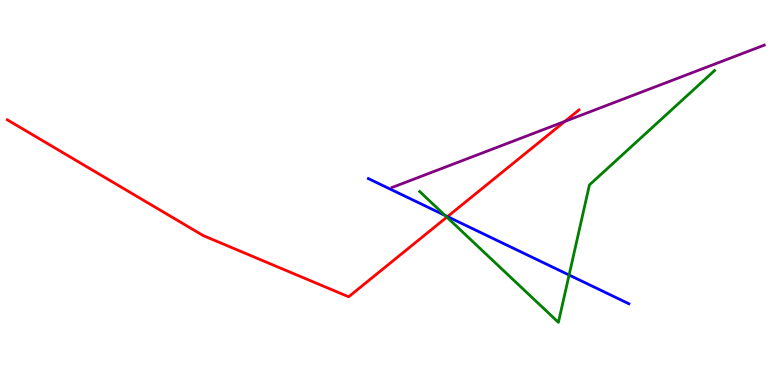[{'lines': ['blue', 'red'], 'intersections': [{'x': 5.77, 'y': 4.37}]}, {'lines': ['green', 'red'], 'intersections': [{'x': 5.77, 'y': 4.36}]}, {'lines': ['purple', 'red'], 'intersections': [{'x': 7.29, 'y': 6.85}]}, {'lines': ['blue', 'green'], 'intersections': [{'x': 5.74, 'y': 4.4}, {'x': 7.34, 'y': 2.86}]}, {'lines': ['blue', 'purple'], 'intersections': []}, {'lines': ['green', 'purple'], 'intersections': []}]